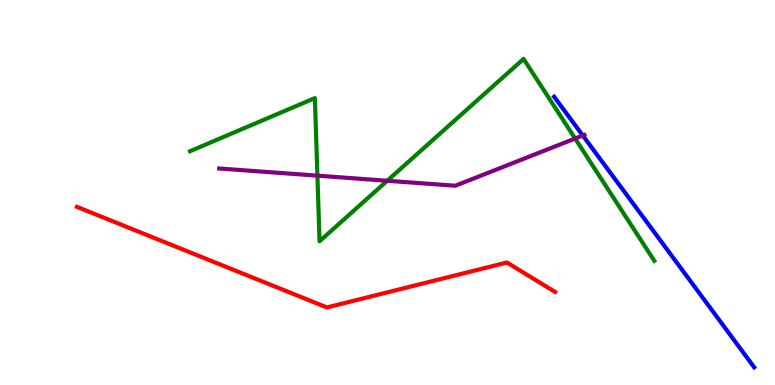[{'lines': ['blue', 'red'], 'intersections': []}, {'lines': ['green', 'red'], 'intersections': []}, {'lines': ['purple', 'red'], 'intersections': []}, {'lines': ['blue', 'green'], 'intersections': []}, {'lines': ['blue', 'purple'], 'intersections': [{'x': 7.52, 'y': 6.48}]}, {'lines': ['green', 'purple'], 'intersections': [{'x': 4.1, 'y': 5.44}, {'x': 5.0, 'y': 5.3}, {'x': 7.42, 'y': 6.4}]}]